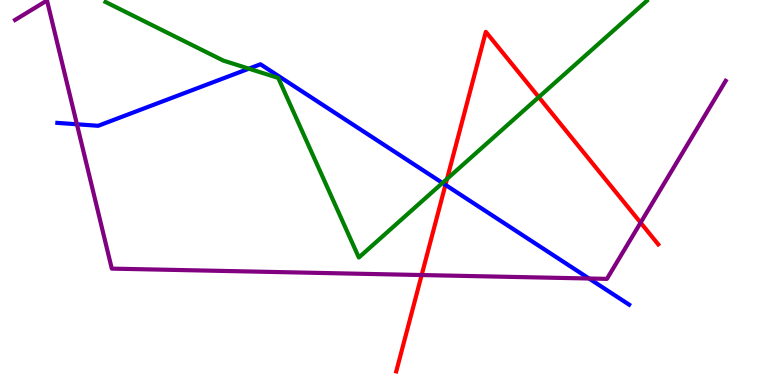[{'lines': ['blue', 'red'], 'intersections': [{'x': 5.75, 'y': 5.2}]}, {'lines': ['green', 'red'], 'intersections': [{'x': 5.77, 'y': 5.35}, {'x': 6.95, 'y': 7.48}]}, {'lines': ['purple', 'red'], 'intersections': [{'x': 5.44, 'y': 2.86}, {'x': 8.27, 'y': 4.22}]}, {'lines': ['blue', 'green'], 'intersections': [{'x': 3.21, 'y': 8.22}, {'x': 5.71, 'y': 5.25}]}, {'lines': ['blue', 'purple'], 'intersections': [{'x': 0.993, 'y': 6.77}, {'x': 7.6, 'y': 2.77}]}, {'lines': ['green', 'purple'], 'intersections': []}]